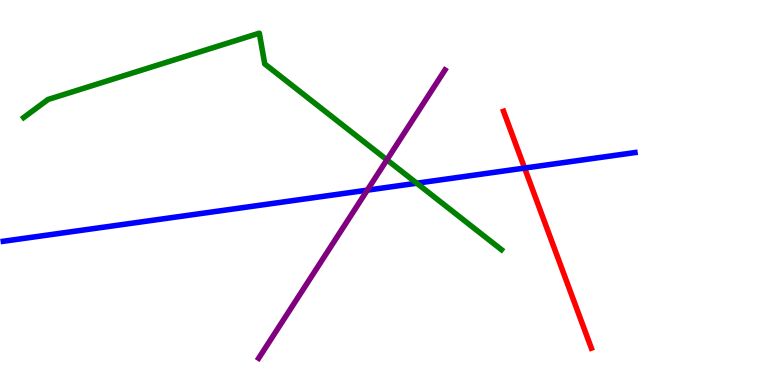[{'lines': ['blue', 'red'], 'intersections': [{'x': 6.77, 'y': 5.63}]}, {'lines': ['green', 'red'], 'intersections': []}, {'lines': ['purple', 'red'], 'intersections': []}, {'lines': ['blue', 'green'], 'intersections': [{'x': 5.38, 'y': 5.24}]}, {'lines': ['blue', 'purple'], 'intersections': [{'x': 4.74, 'y': 5.06}]}, {'lines': ['green', 'purple'], 'intersections': [{'x': 4.99, 'y': 5.85}]}]